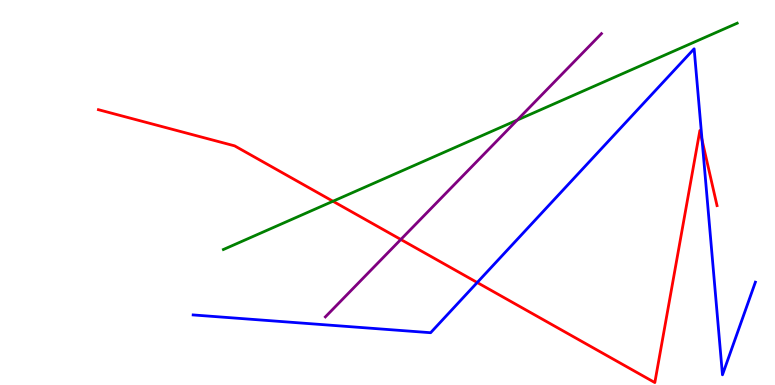[{'lines': ['blue', 'red'], 'intersections': [{'x': 6.16, 'y': 2.66}, {'x': 9.06, 'y': 6.36}]}, {'lines': ['green', 'red'], 'intersections': [{'x': 4.3, 'y': 4.77}]}, {'lines': ['purple', 'red'], 'intersections': [{'x': 5.17, 'y': 3.78}]}, {'lines': ['blue', 'green'], 'intersections': []}, {'lines': ['blue', 'purple'], 'intersections': []}, {'lines': ['green', 'purple'], 'intersections': [{'x': 6.67, 'y': 6.88}]}]